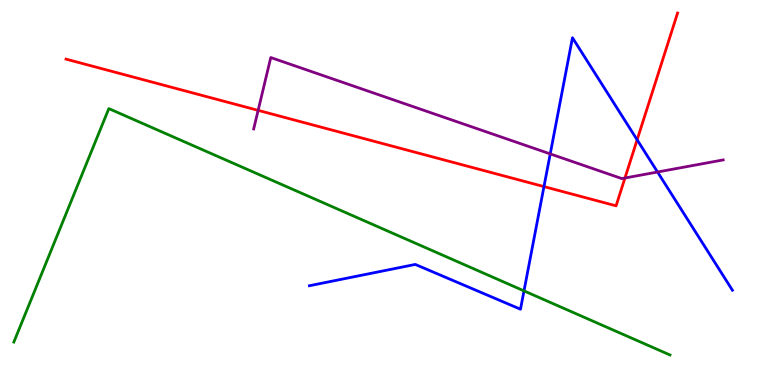[{'lines': ['blue', 'red'], 'intersections': [{'x': 7.02, 'y': 5.15}, {'x': 8.22, 'y': 6.37}]}, {'lines': ['green', 'red'], 'intersections': []}, {'lines': ['purple', 'red'], 'intersections': [{'x': 3.33, 'y': 7.13}, {'x': 8.06, 'y': 5.38}]}, {'lines': ['blue', 'green'], 'intersections': [{'x': 6.76, 'y': 2.44}]}, {'lines': ['blue', 'purple'], 'intersections': [{'x': 7.1, 'y': 6.0}, {'x': 8.48, 'y': 5.53}]}, {'lines': ['green', 'purple'], 'intersections': []}]